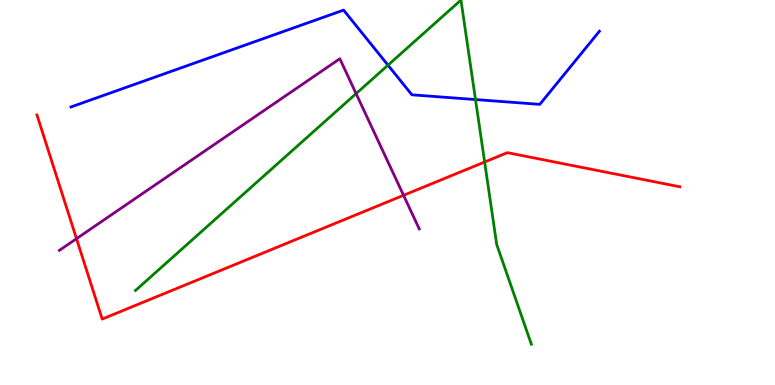[{'lines': ['blue', 'red'], 'intersections': []}, {'lines': ['green', 'red'], 'intersections': [{'x': 6.25, 'y': 5.79}]}, {'lines': ['purple', 'red'], 'intersections': [{'x': 0.987, 'y': 3.8}, {'x': 5.21, 'y': 4.93}]}, {'lines': ['blue', 'green'], 'intersections': [{'x': 5.01, 'y': 8.31}, {'x': 6.14, 'y': 7.41}]}, {'lines': ['blue', 'purple'], 'intersections': []}, {'lines': ['green', 'purple'], 'intersections': [{'x': 4.59, 'y': 7.57}]}]